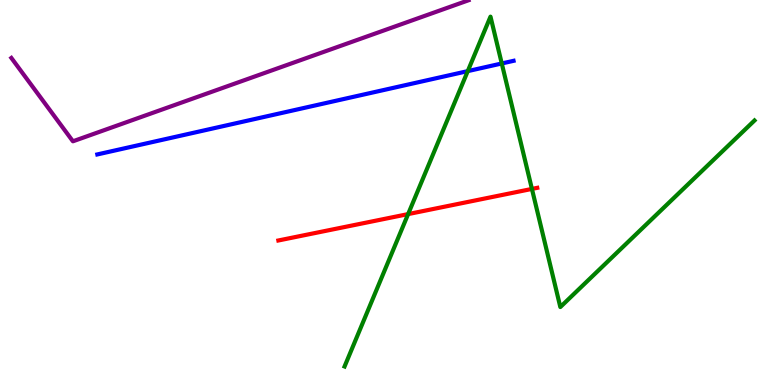[{'lines': ['blue', 'red'], 'intersections': []}, {'lines': ['green', 'red'], 'intersections': [{'x': 5.27, 'y': 4.44}, {'x': 6.86, 'y': 5.09}]}, {'lines': ['purple', 'red'], 'intersections': []}, {'lines': ['blue', 'green'], 'intersections': [{'x': 6.04, 'y': 8.15}, {'x': 6.47, 'y': 8.35}]}, {'lines': ['blue', 'purple'], 'intersections': []}, {'lines': ['green', 'purple'], 'intersections': []}]